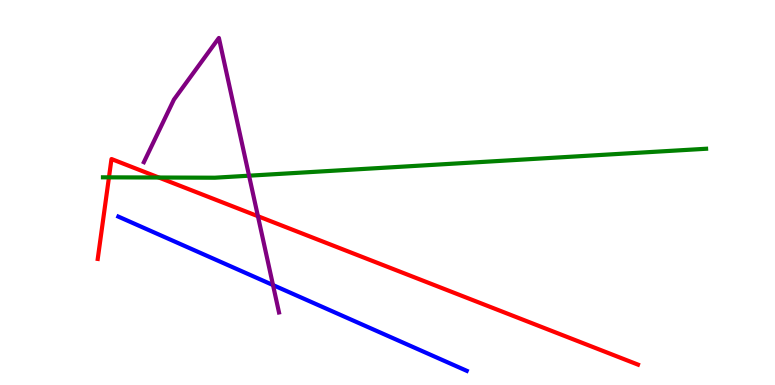[{'lines': ['blue', 'red'], 'intersections': []}, {'lines': ['green', 'red'], 'intersections': [{'x': 1.41, 'y': 5.39}, {'x': 2.05, 'y': 5.39}]}, {'lines': ['purple', 'red'], 'intersections': [{'x': 3.33, 'y': 4.38}]}, {'lines': ['blue', 'green'], 'intersections': []}, {'lines': ['blue', 'purple'], 'intersections': [{'x': 3.52, 'y': 2.6}]}, {'lines': ['green', 'purple'], 'intersections': [{'x': 3.21, 'y': 5.44}]}]